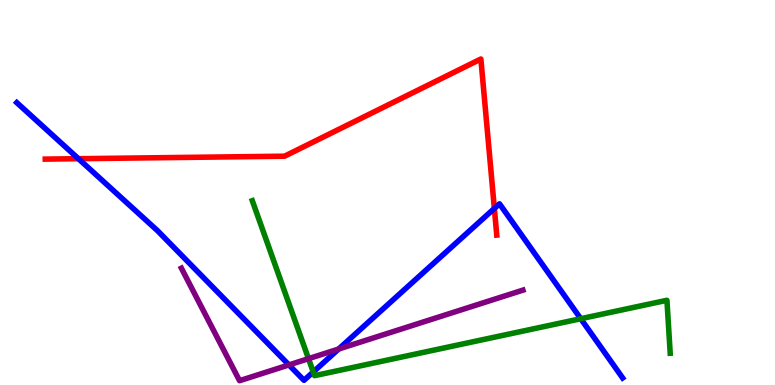[{'lines': ['blue', 'red'], 'intersections': [{'x': 1.01, 'y': 5.88}, {'x': 6.38, 'y': 4.59}]}, {'lines': ['green', 'red'], 'intersections': []}, {'lines': ['purple', 'red'], 'intersections': []}, {'lines': ['blue', 'green'], 'intersections': [{'x': 4.04, 'y': 0.339}, {'x': 7.49, 'y': 1.72}]}, {'lines': ['blue', 'purple'], 'intersections': [{'x': 3.73, 'y': 0.522}, {'x': 4.37, 'y': 0.934}]}, {'lines': ['green', 'purple'], 'intersections': [{'x': 3.98, 'y': 0.684}]}]